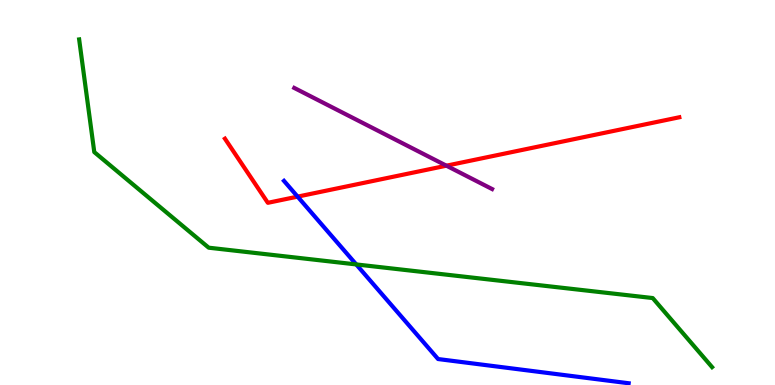[{'lines': ['blue', 'red'], 'intersections': [{'x': 3.84, 'y': 4.89}]}, {'lines': ['green', 'red'], 'intersections': []}, {'lines': ['purple', 'red'], 'intersections': [{'x': 5.76, 'y': 5.7}]}, {'lines': ['blue', 'green'], 'intersections': [{'x': 4.6, 'y': 3.13}]}, {'lines': ['blue', 'purple'], 'intersections': []}, {'lines': ['green', 'purple'], 'intersections': []}]